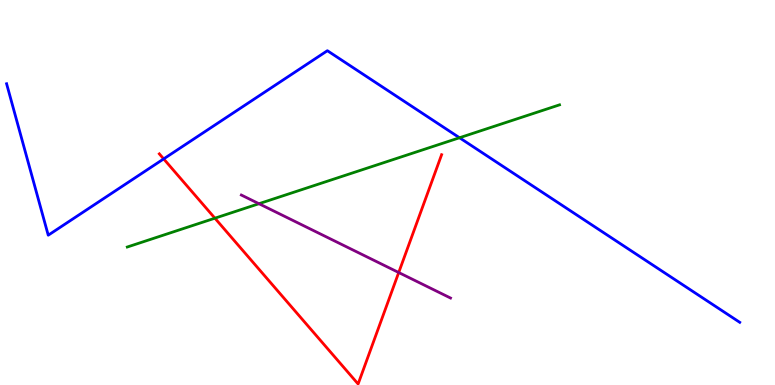[{'lines': ['blue', 'red'], 'intersections': [{'x': 2.11, 'y': 5.87}]}, {'lines': ['green', 'red'], 'intersections': [{'x': 2.77, 'y': 4.33}]}, {'lines': ['purple', 'red'], 'intersections': [{'x': 5.14, 'y': 2.92}]}, {'lines': ['blue', 'green'], 'intersections': [{'x': 5.93, 'y': 6.42}]}, {'lines': ['blue', 'purple'], 'intersections': []}, {'lines': ['green', 'purple'], 'intersections': [{'x': 3.34, 'y': 4.71}]}]